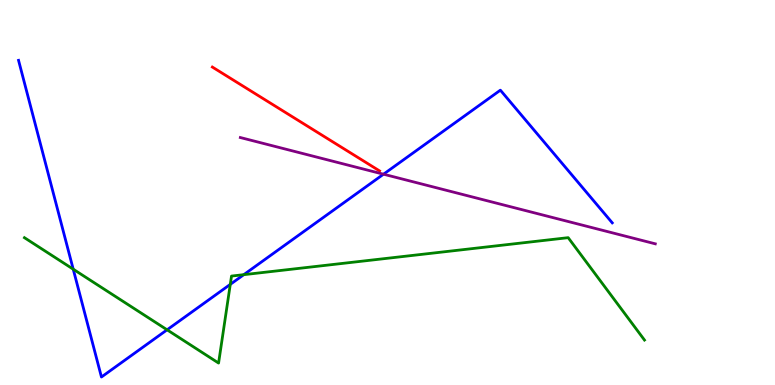[{'lines': ['blue', 'red'], 'intersections': []}, {'lines': ['green', 'red'], 'intersections': []}, {'lines': ['purple', 'red'], 'intersections': []}, {'lines': ['blue', 'green'], 'intersections': [{'x': 0.945, 'y': 3.01}, {'x': 2.16, 'y': 1.43}, {'x': 2.97, 'y': 2.61}, {'x': 3.15, 'y': 2.87}]}, {'lines': ['blue', 'purple'], 'intersections': [{'x': 4.95, 'y': 5.48}]}, {'lines': ['green', 'purple'], 'intersections': []}]